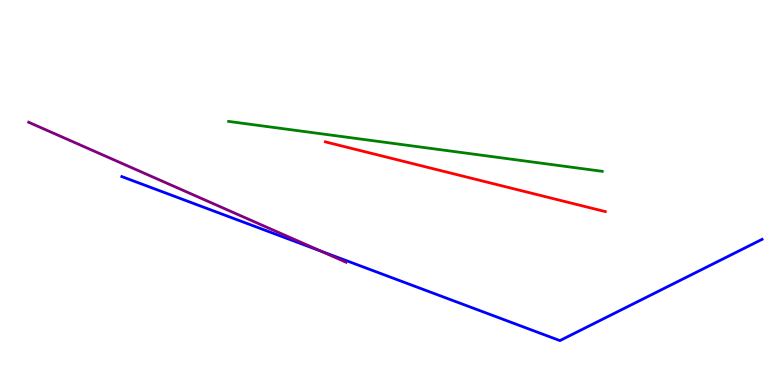[{'lines': ['blue', 'red'], 'intersections': []}, {'lines': ['green', 'red'], 'intersections': []}, {'lines': ['purple', 'red'], 'intersections': []}, {'lines': ['blue', 'green'], 'intersections': []}, {'lines': ['blue', 'purple'], 'intersections': [{'x': 4.14, 'y': 3.48}]}, {'lines': ['green', 'purple'], 'intersections': []}]